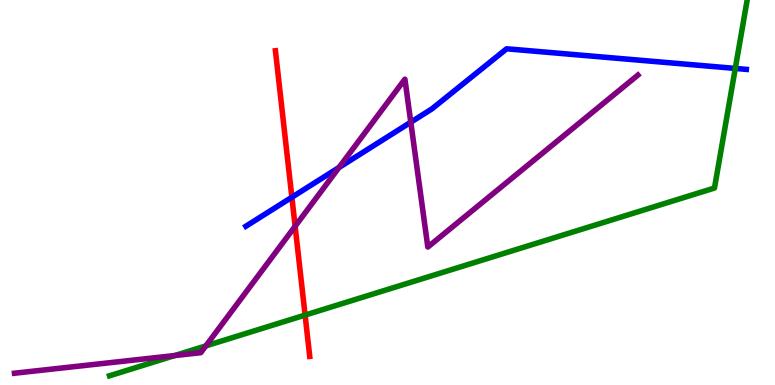[{'lines': ['blue', 'red'], 'intersections': [{'x': 3.77, 'y': 4.88}]}, {'lines': ['green', 'red'], 'intersections': [{'x': 3.94, 'y': 1.82}]}, {'lines': ['purple', 'red'], 'intersections': [{'x': 3.81, 'y': 4.12}]}, {'lines': ['blue', 'green'], 'intersections': [{'x': 9.49, 'y': 8.22}]}, {'lines': ['blue', 'purple'], 'intersections': [{'x': 4.37, 'y': 5.65}, {'x': 5.3, 'y': 6.83}]}, {'lines': ['green', 'purple'], 'intersections': [{'x': 2.26, 'y': 0.765}, {'x': 2.66, 'y': 1.02}]}]